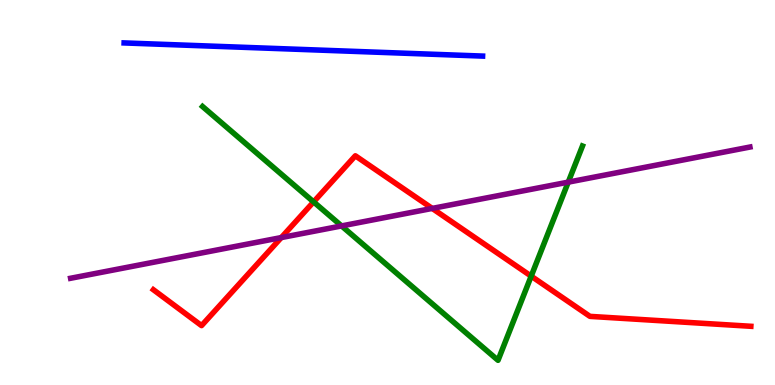[{'lines': ['blue', 'red'], 'intersections': []}, {'lines': ['green', 'red'], 'intersections': [{'x': 4.05, 'y': 4.76}, {'x': 6.85, 'y': 2.83}]}, {'lines': ['purple', 'red'], 'intersections': [{'x': 3.63, 'y': 3.83}, {'x': 5.58, 'y': 4.59}]}, {'lines': ['blue', 'green'], 'intersections': []}, {'lines': ['blue', 'purple'], 'intersections': []}, {'lines': ['green', 'purple'], 'intersections': [{'x': 4.41, 'y': 4.13}, {'x': 7.33, 'y': 5.27}]}]